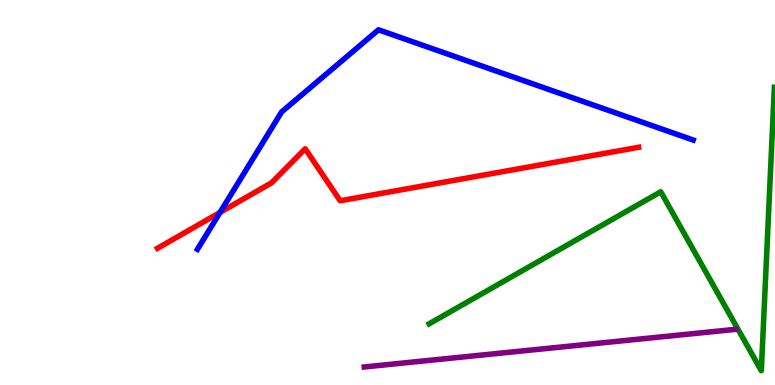[{'lines': ['blue', 'red'], 'intersections': [{'x': 2.84, 'y': 4.48}]}, {'lines': ['green', 'red'], 'intersections': []}, {'lines': ['purple', 'red'], 'intersections': []}, {'lines': ['blue', 'green'], 'intersections': []}, {'lines': ['blue', 'purple'], 'intersections': []}, {'lines': ['green', 'purple'], 'intersections': []}]